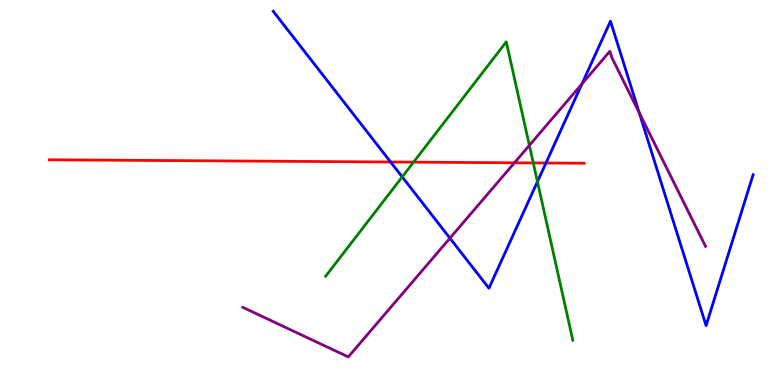[{'lines': ['blue', 'red'], 'intersections': [{'x': 5.04, 'y': 5.79}, {'x': 7.04, 'y': 5.77}]}, {'lines': ['green', 'red'], 'intersections': [{'x': 5.34, 'y': 5.79}, {'x': 6.88, 'y': 5.77}]}, {'lines': ['purple', 'red'], 'intersections': [{'x': 6.64, 'y': 5.77}]}, {'lines': ['blue', 'green'], 'intersections': [{'x': 5.19, 'y': 5.41}, {'x': 6.93, 'y': 5.28}]}, {'lines': ['blue', 'purple'], 'intersections': [{'x': 5.81, 'y': 3.81}, {'x': 7.51, 'y': 7.82}, {'x': 8.25, 'y': 7.07}]}, {'lines': ['green', 'purple'], 'intersections': [{'x': 6.83, 'y': 6.22}]}]